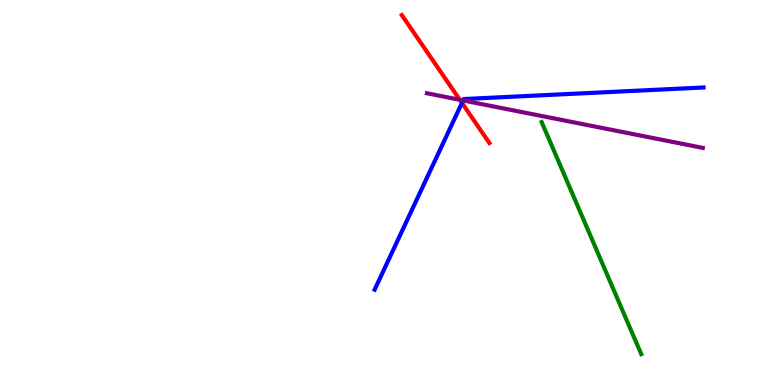[{'lines': ['blue', 'red'], 'intersections': [{'x': 5.96, 'y': 7.33}]}, {'lines': ['green', 'red'], 'intersections': []}, {'lines': ['purple', 'red'], 'intersections': [{'x': 5.93, 'y': 7.41}]}, {'lines': ['blue', 'green'], 'intersections': []}, {'lines': ['blue', 'purple'], 'intersections': [{'x': 5.98, 'y': 7.39}]}, {'lines': ['green', 'purple'], 'intersections': []}]